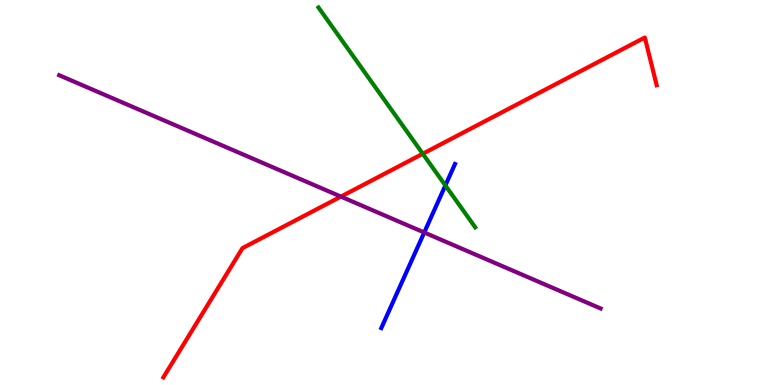[{'lines': ['blue', 'red'], 'intersections': []}, {'lines': ['green', 'red'], 'intersections': [{'x': 5.46, 'y': 6.01}]}, {'lines': ['purple', 'red'], 'intersections': [{'x': 4.4, 'y': 4.89}]}, {'lines': ['blue', 'green'], 'intersections': [{'x': 5.75, 'y': 5.18}]}, {'lines': ['blue', 'purple'], 'intersections': [{'x': 5.47, 'y': 3.96}]}, {'lines': ['green', 'purple'], 'intersections': []}]